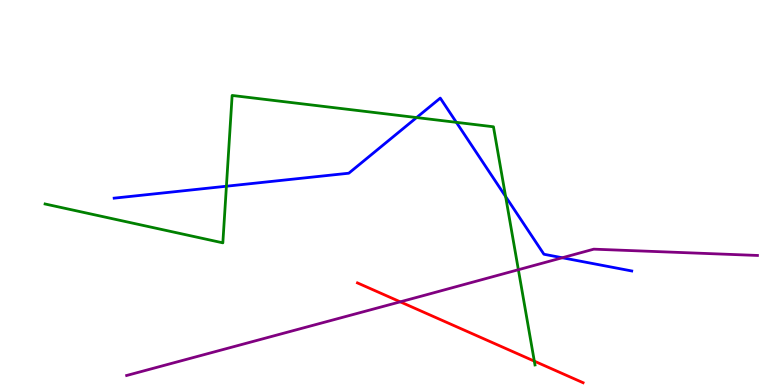[{'lines': ['blue', 'red'], 'intersections': []}, {'lines': ['green', 'red'], 'intersections': [{'x': 6.89, 'y': 0.62}]}, {'lines': ['purple', 'red'], 'intersections': [{'x': 5.16, 'y': 2.16}]}, {'lines': ['blue', 'green'], 'intersections': [{'x': 2.92, 'y': 5.16}, {'x': 5.38, 'y': 6.95}, {'x': 5.89, 'y': 6.82}, {'x': 6.52, 'y': 4.9}]}, {'lines': ['blue', 'purple'], 'intersections': [{'x': 7.26, 'y': 3.31}]}, {'lines': ['green', 'purple'], 'intersections': [{'x': 6.69, 'y': 2.99}]}]